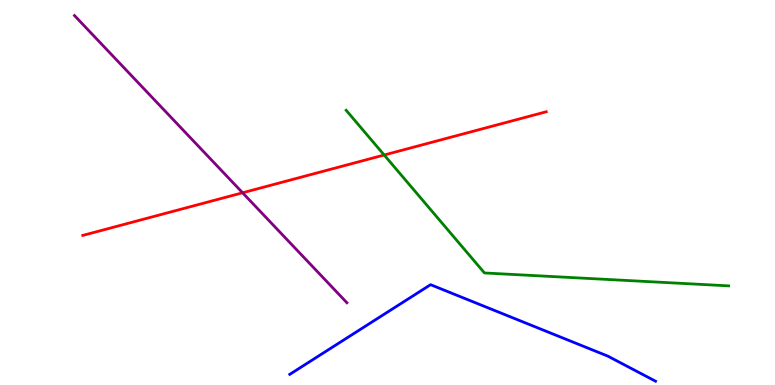[{'lines': ['blue', 'red'], 'intersections': []}, {'lines': ['green', 'red'], 'intersections': [{'x': 4.96, 'y': 5.97}]}, {'lines': ['purple', 'red'], 'intersections': [{'x': 3.13, 'y': 4.99}]}, {'lines': ['blue', 'green'], 'intersections': []}, {'lines': ['blue', 'purple'], 'intersections': []}, {'lines': ['green', 'purple'], 'intersections': []}]